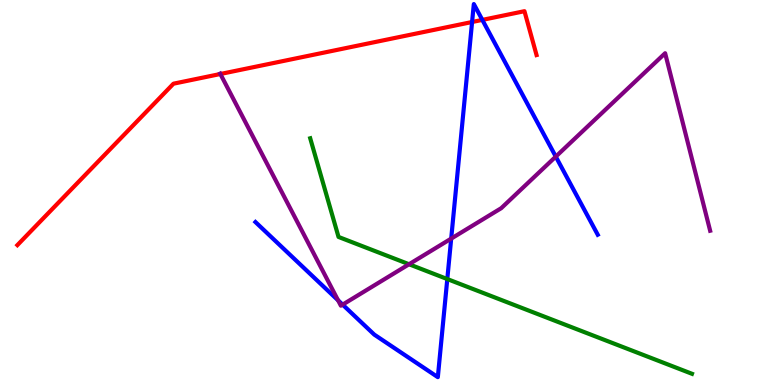[{'lines': ['blue', 'red'], 'intersections': [{'x': 6.09, 'y': 9.43}, {'x': 6.22, 'y': 9.48}]}, {'lines': ['green', 'red'], 'intersections': []}, {'lines': ['purple', 'red'], 'intersections': [{'x': 2.84, 'y': 8.08}]}, {'lines': ['blue', 'green'], 'intersections': [{'x': 5.77, 'y': 2.75}]}, {'lines': ['blue', 'purple'], 'intersections': [{'x': 4.36, 'y': 2.2}, {'x': 4.42, 'y': 2.09}, {'x': 5.82, 'y': 3.8}, {'x': 7.17, 'y': 5.93}]}, {'lines': ['green', 'purple'], 'intersections': [{'x': 5.28, 'y': 3.14}]}]